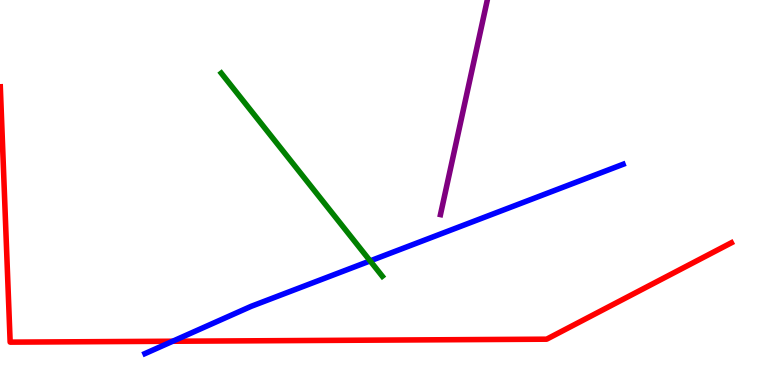[{'lines': ['blue', 'red'], 'intersections': [{'x': 2.23, 'y': 1.14}]}, {'lines': ['green', 'red'], 'intersections': []}, {'lines': ['purple', 'red'], 'intersections': []}, {'lines': ['blue', 'green'], 'intersections': [{'x': 4.78, 'y': 3.22}]}, {'lines': ['blue', 'purple'], 'intersections': []}, {'lines': ['green', 'purple'], 'intersections': []}]